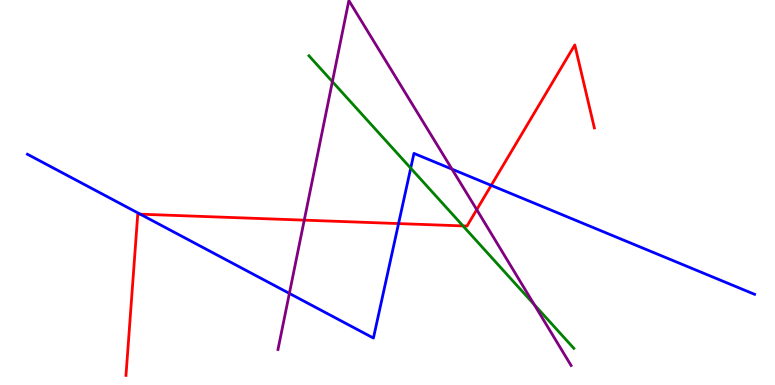[{'lines': ['blue', 'red'], 'intersections': [{'x': 1.81, 'y': 4.44}, {'x': 5.14, 'y': 4.19}, {'x': 6.34, 'y': 5.19}]}, {'lines': ['green', 'red'], 'intersections': [{'x': 5.97, 'y': 4.13}]}, {'lines': ['purple', 'red'], 'intersections': [{'x': 3.93, 'y': 4.28}, {'x': 6.15, 'y': 4.55}]}, {'lines': ['blue', 'green'], 'intersections': [{'x': 5.3, 'y': 5.63}]}, {'lines': ['blue', 'purple'], 'intersections': [{'x': 3.73, 'y': 2.38}, {'x': 5.83, 'y': 5.61}]}, {'lines': ['green', 'purple'], 'intersections': [{'x': 4.29, 'y': 7.88}, {'x': 6.89, 'y': 2.09}]}]